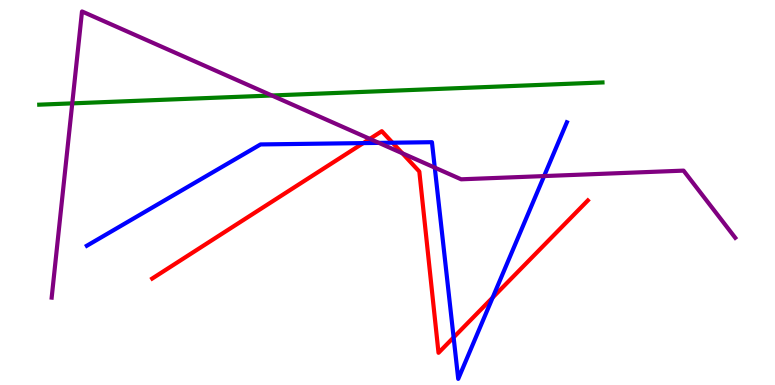[{'lines': ['blue', 'red'], 'intersections': [{'x': 4.69, 'y': 6.28}, {'x': 5.06, 'y': 6.29}, {'x': 5.85, 'y': 1.24}, {'x': 6.36, 'y': 2.27}]}, {'lines': ['green', 'red'], 'intersections': []}, {'lines': ['purple', 'red'], 'intersections': [{'x': 4.77, 'y': 6.39}, {'x': 5.19, 'y': 6.02}]}, {'lines': ['blue', 'green'], 'intersections': []}, {'lines': ['blue', 'purple'], 'intersections': [{'x': 4.89, 'y': 6.29}, {'x': 5.61, 'y': 5.65}, {'x': 7.02, 'y': 5.43}]}, {'lines': ['green', 'purple'], 'intersections': [{'x': 0.932, 'y': 7.32}, {'x': 3.51, 'y': 7.52}]}]